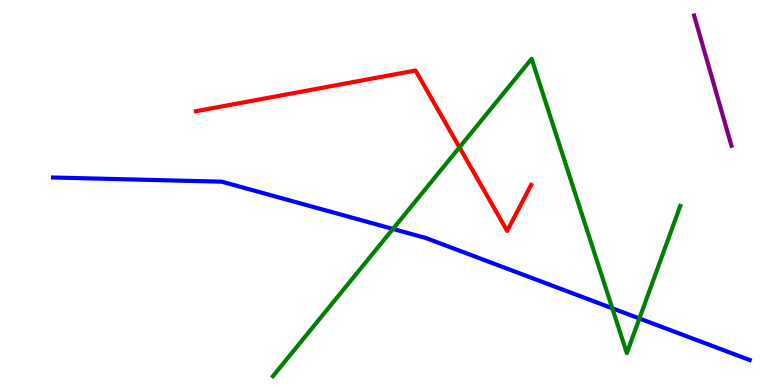[{'lines': ['blue', 'red'], 'intersections': []}, {'lines': ['green', 'red'], 'intersections': [{'x': 5.93, 'y': 6.17}]}, {'lines': ['purple', 'red'], 'intersections': []}, {'lines': ['blue', 'green'], 'intersections': [{'x': 5.07, 'y': 4.05}, {'x': 7.9, 'y': 1.99}, {'x': 8.25, 'y': 1.73}]}, {'lines': ['blue', 'purple'], 'intersections': []}, {'lines': ['green', 'purple'], 'intersections': []}]